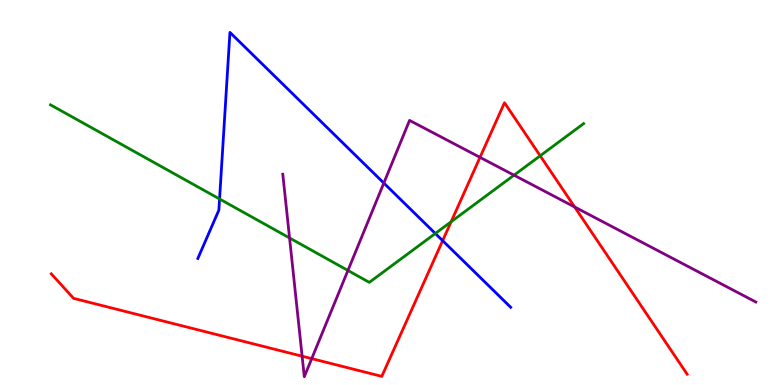[{'lines': ['blue', 'red'], 'intersections': [{'x': 5.71, 'y': 3.75}]}, {'lines': ['green', 'red'], 'intersections': [{'x': 5.82, 'y': 4.24}, {'x': 6.97, 'y': 5.95}]}, {'lines': ['purple', 'red'], 'intersections': [{'x': 3.9, 'y': 0.748}, {'x': 4.02, 'y': 0.685}, {'x': 6.19, 'y': 5.91}, {'x': 7.41, 'y': 4.62}]}, {'lines': ['blue', 'green'], 'intersections': [{'x': 2.83, 'y': 4.83}, {'x': 5.62, 'y': 3.94}]}, {'lines': ['blue', 'purple'], 'intersections': [{'x': 4.95, 'y': 5.25}]}, {'lines': ['green', 'purple'], 'intersections': [{'x': 3.74, 'y': 3.82}, {'x': 4.49, 'y': 2.97}, {'x': 6.63, 'y': 5.45}]}]